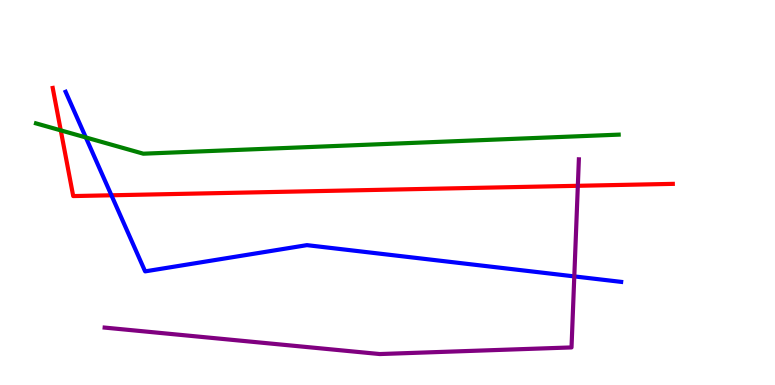[{'lines': ['blue', 'red'], 'intersections': [{'x': 1.44, 'y': 4.93}]}, {'lines': ['green', 'red'], 'intersections': [{'x': 0.784, 'y': 6.61}]}, {'lines': ['purple', 'red'], 'intersections': [{'x': 7.46, 'y': 5.17}]}, {'lines': ['blue', 'green'], 'intersections': [{'x': 1.11, 'y': 6.43}]}, {'lines': ['blue', 'purple'], 'intersections': [{'x': 7.41, 'y': 2.82}]}, {'lines': ['green', 'purple'], 'intersections': []}]